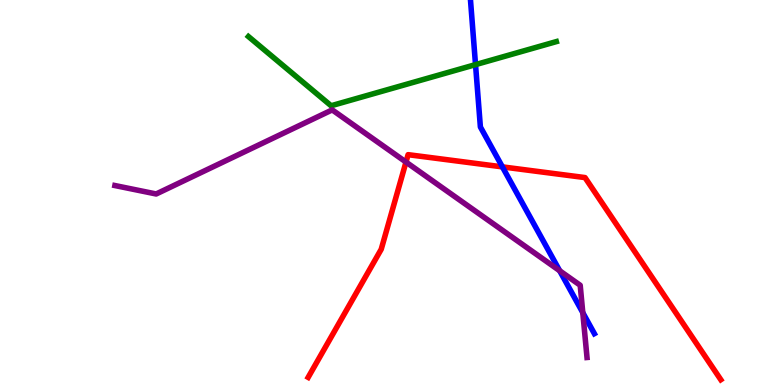[{'lines': ['blue', 'red'], 'intersections': [{'x': 6.48, 'y': 5.67}]}, {'lines': ['green', 'red'], 'intersections': []}, {'lines': ['purple', 'red'], 'intersections': [{'x': 5.24, 'y': 5.79}]}, {'lines': ['blue', 'green'], 'intersections': [{'x': 6.14, 'y': 8.32}]}, {'lines': ['blue', 'purple'], 'intersections': [{'x': 7.22, 'y': 2.97}, {'x': 7.52, 'y': 1.88}]}, {'lines': ['green', 'purple'], 'intersections': []}]